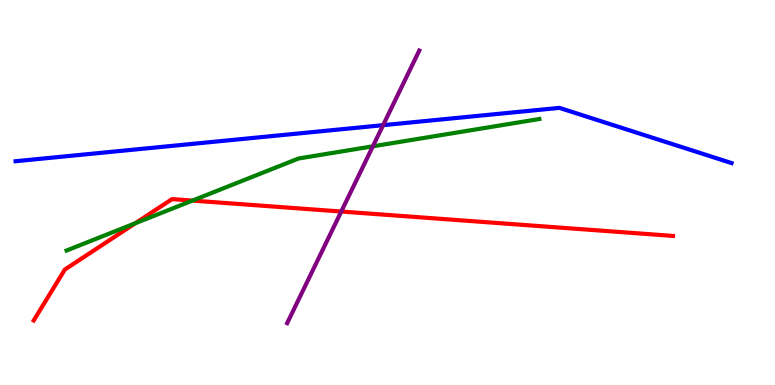[{'lines': ['blue', 'red'], 'intersections': []}, {'lines': ['green', 'red'], 'intersections': [{'x': 1.75, 'y': 4.2}, {'x': 2.48, 'y': 4.79}]}, {'lines': ['purple', 'red'], 'intersections': [{'x': 4.4, 'y': 4.51}]}, {'lines': ['blue', 'green'], 'intersections': []}, {'lines': ['blue', 'purple'], 'intersections': [{'x': 4.94, 'y': 6.75}]}, {'lines': ['green', 'purple'], 'intersections': [{'x': 4.81, 'y': 6.2}]}]